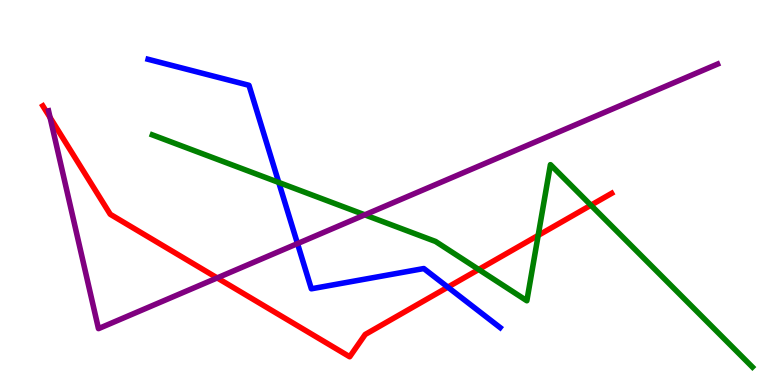[{'lines': ['blue', 'red'], 'intersections': [{'x': 5.78, 'y': 2.54}]}, {'lines': ['green', 'red'], 'intersections': [{'x': 6.18, 'y': 3.0}, {'x': 6.94, 'y': 3.89}, {'x': 7.62, 'y': 4.67}]}, {'lines': ['purple', 'red'], 'intersections': [{'x': 0.646, 'y': 6.95}, {'x': 2.8, 'y': 2.78}]}, {'lines': ['blue', 'green'], 'intersections': [{'x': 3.6, 'y': 5.26}]}, {'lines': ['blue', 'purple'], 'intersections': [{'x': 3.84, 'y': 3.67}]}, {'lines': ['green', 'purple'], 'intersections': [{'x': 4.71, 'y': 4.42}]}]